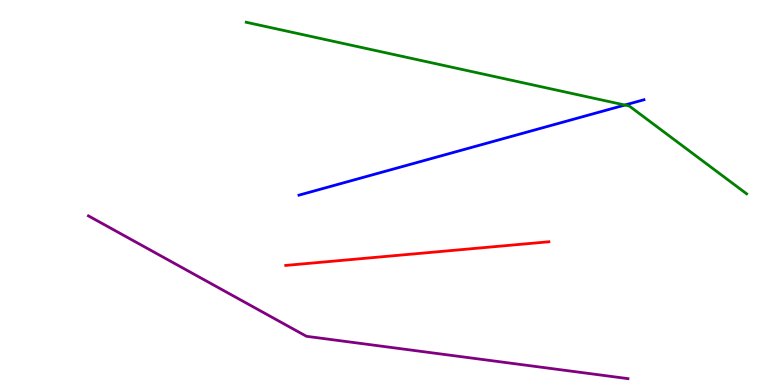[{'lines': ['blue', 'red'], 'intersections': []}, {'lines': ['green', 'red'], 'intersections': []}, {'lines': ['purple', 'red'], 'intersections': []}, {'lines': ['blue', 'green'], 'intersections': [{'x': 8.06, 'y': 7.27}]}, {'lines': ['blue', 'purple'], 'intersections': []}, {'lines': ['green', 'purple'], 'intersections': []}]